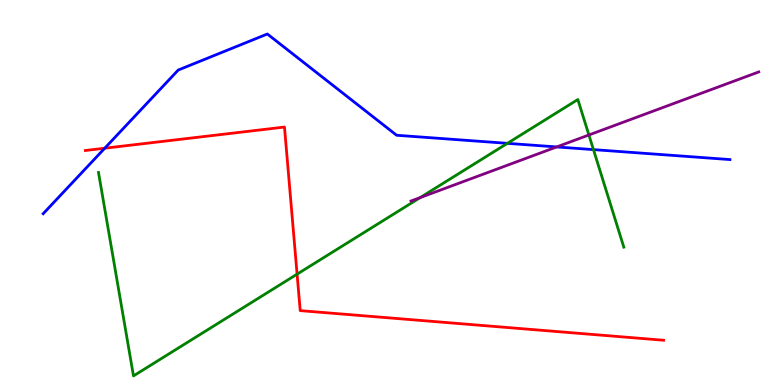[{'lines': ['blue', 'red'], 'intersections': [{'x': 1.35, 'y': 6.15}]}, {'lines': ['green', 'red'], 'intersections': [{'x': 3.83, 'y': 2.88}]}, {'lines': ['purple', 'red'], 'intersections': []}, {'lines': ['blue', 'green'], 'intersections': [{'x': 6.55, 'y': 6.28}, {'x': 7.66, 'y': 6.11}]}, {'lines': ['blue', 'purple'], 'intersections': [{'x': 7.18, 'y': 6.18}]}, {'lines': ['green', 'purple'], 'intersections': [{'x': 5.42, 'y': 4.87}, {'x': 7.6, 'y': 6.49}]}]